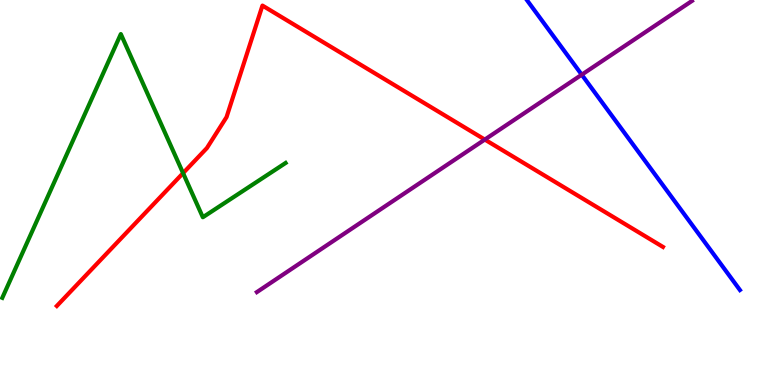[{'lines': ['blue', 'red'], 'intersections': []}, {'lines': ['green', 'red'], 'intersections': [{'x': 2.36, 'y': 5.5}]}, {'lines': ['purple', 'red'], 'intersections': [{'x': 6.26, 'y': 6.37}]}, {'lines': ['blue', 'green'], 'intersections': []}, {'lines': ['blue', 'purple'], 'intersections': [{'x': 7.51, 'y': 8.06}]}, {'lines': ['green', 'purple'], 'intersections': []}]